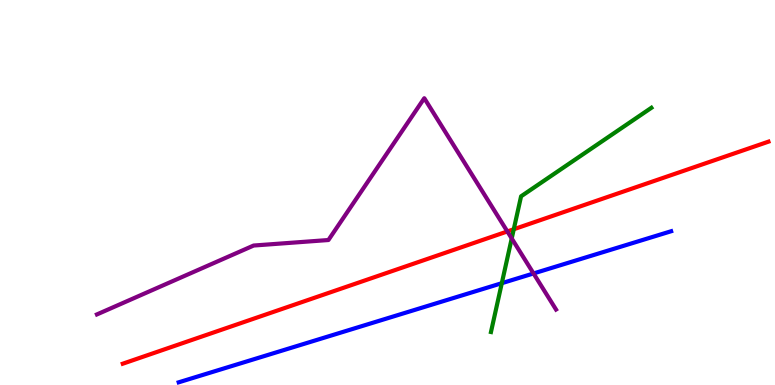[{'lines': ['blue', 'red'], 'intersections': []}, {'lines': ['green', 'red'], 'intersections': [{'x': 6.63, 'y': 4.05}]}, {'lines': ['purple', 'red'], 'intersections': [{'x': 6.55, 'y': 3.99}]}, {'lines': ['blue', 'green'], 'intersections': [{'x': 6.47, 'y': 2.64}]}, {'lines': ['blue', 'purple'], 'intersections': [{'x': 6.88, 'y': 2.9}]}, {'lines': ['green', 'purple'], 'intersections': [{'x': 6.6, 'y': 3.81}]}]